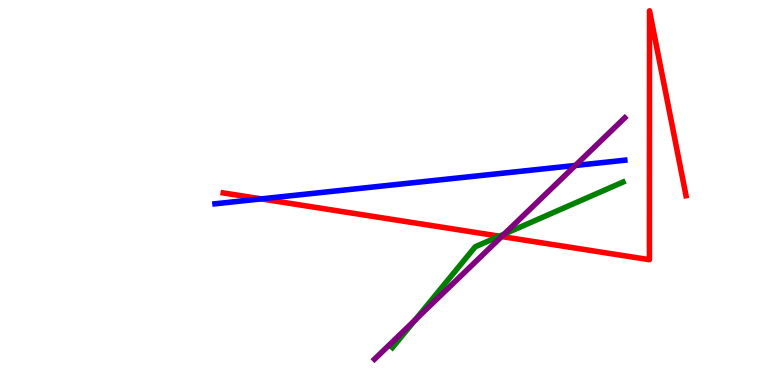[{'lines': ['blue', 'red'], 'intersections': [{'x': 3.37, 'y': 4.83}]}, {'lines': ['green', 'red'], 'intersections': [{'x': 6.44, 'y': 3.87}]}, {'lines': ['purple', 'red'], 'intersections': [{'x': 6.47, 'y': 3.86}]}, {'lines': ['blue', 'green'], 'intersections': []}, {'lines': ['blue', 'purple'], 'intersections': [{'x': 7.42, 'y': 5.7}]}, {'lines': ['green', 'purple'], 'intersections': [{'x': 5.35, 'y': 1.68}, {'x': 6.51, 'y': 3.92}]}]